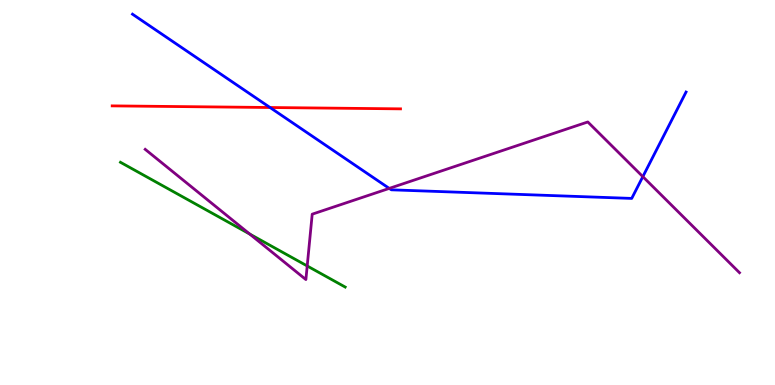[{'lines': ['blue', 'red'], 'intersections': [{'x': 3.48, 'y': 7.21}]}, {'lines': ['green', 'red'], 'intersections': []}, {'lines': ['purple', 'red'], 'intersections': []}, {'lines': ['blue', 'green'], 'intersections': []}, {'lines': ['blue', 'purple'], 'intersections': [{'x': 5.02, 'y': 5.11}, {'x': 8.29, 'y': 5.41}]}, {'lines': ['green', 'purple'], 'intersections': [{'x': 3.22, 'y': 3.92}, {'x': 3.96, 'y': 3.09}]}]